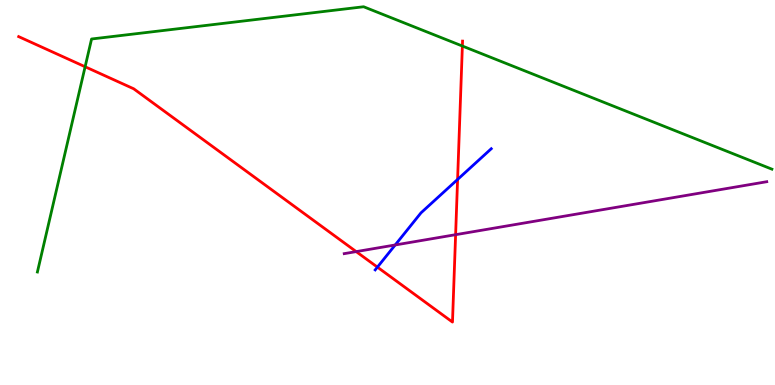[{'lines': ['blue', 'red'], 'intersections': [{'x': 4.87, 'y': 3.06}, {'x': 5.9, 'y': 5.34}]}, {'lines': ['green', 'red'], 'intersections': [{'x': 1.1, 'y': 8.27}, {'x': 5.97, 'y': 8.8}]}, {'lines': ['purple', 'red'], 'intersections': [{'x': 4.6, 'y': 3.46}, {'x': 5.88, 'y': 3.9}]}, {'lines': ['blue', 'green'], 'intersections': []}, {'lines': ['blue', 'purple'], 'intersections': [{'x': 5.1, 'y': 3.64}]}, {'lines': ['green', 'purple'], 'intersections': []}]